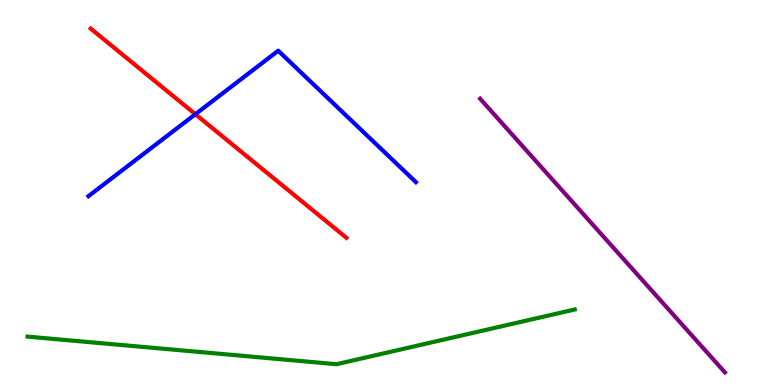[{'lines': ['blue', 'red'], 'intersections': [{'x': 2.52, 'y': 7.03}]}, {'lines': ['green', 'red'], 'intersections': []}, {'lines': ['purple', 'red'], 'intersections': []}, {'lines': ['blue', 'green'], 'intersections': []}, {'lines': ['blue', 'purple'], 'intersections': []}, {'lines': ['green', 'purple'], 'intersections': []}]